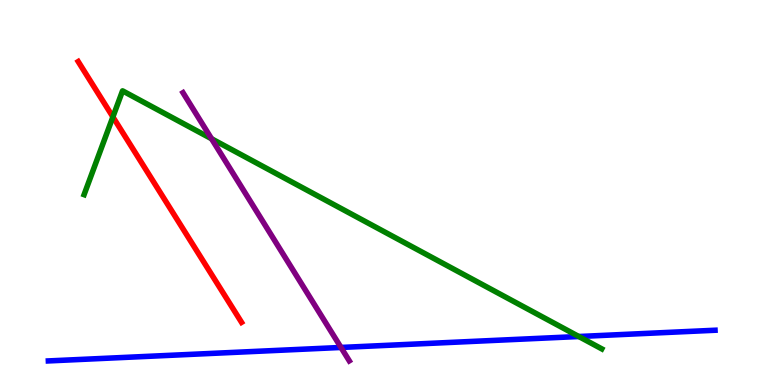[{'lines': ['blue', 'red'], 'intersections': []}, {'lines': ['green', 'red'], 'intersections': [{'x': 1.46, 'y': 6.96}]}, {'lines': ['purple', 'red'], 'intersections': []}, {'lines': ['blue', 'green'], 'intersections': [{'x': 7.47, 'y': 1.26}]}, {'lines': ['blue', 'purple'], 'intersections': [{'x': 4.4, 'y': 0.975}]}, {'lines': ['green', 'purple'], 'intersections': [{'x': 2.73, 'y': 6.4}]}]